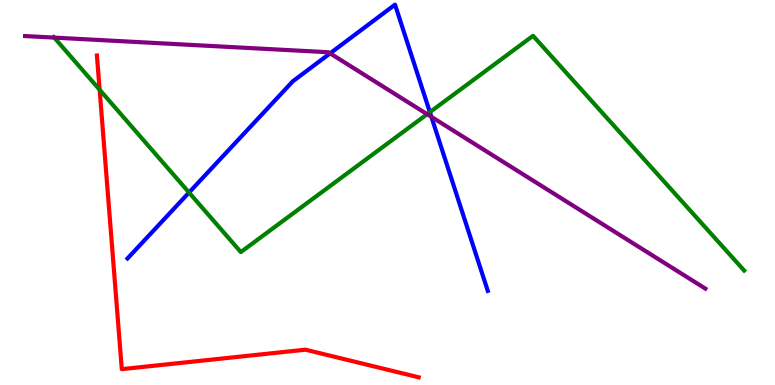[{'lines': ['blue', 'red'], 'intersections': []}, {'lines': ['green', 'red'], 'intersections': [{'x': 1.29, 'y': 7.67}]}, {'lines': ['purple', 'red'], 'intersections': []}, {'lines': ['blue', 'green'], 'intersections': [{'x': 2.44, 'y': 5.0}, {'x': 5.55, 'y': 7.09}]}, {'lines': ['blue', 'purple'], 'intersections': [{'x': 4.26, 'y': 8.61}, {'x': 5.57, 'y': 6.96}]}, {'lines': ['green', 'purple'], 'intersections': [{'x': 0.7, 'y': 9.02}, {'x': 5.51, 'y': 7.03}]}]